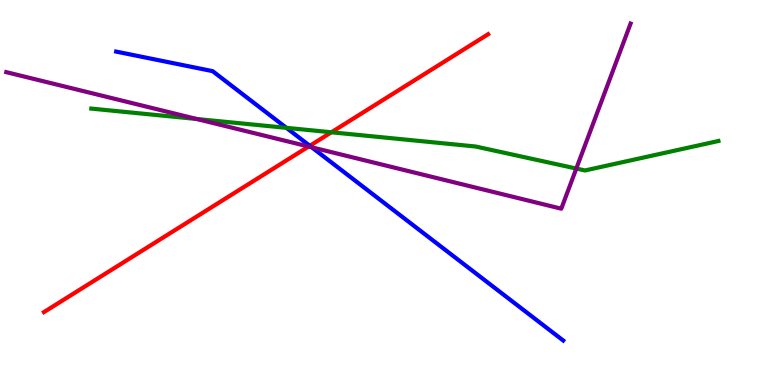[{'lines': ['blue', 'red'], 'intersections': [{'x': 4.0, 'y': 6.21}]}, {'lines': ['green', 'red'], 'intersections': [{'x': 4.28, 'y': 6.56}]}, {'lines': ['purple', 'red'], 'intersections': [{'x': 3.98, 'y': 6.19}]}, {'lines': ['blue', 'green'], 'intersections': [{'x': 3.7, 'y': 6.68}]}, {'lines': ['blue', 'purple'], 'intersections': [{'x': 4.02, 'y': 6.17}]}, {'lines': ['green', 'purple'], 'intersections': [{'x': 2.54, 'y': 6.91}, {'x': 7.44, 'y': 5.62}]}]